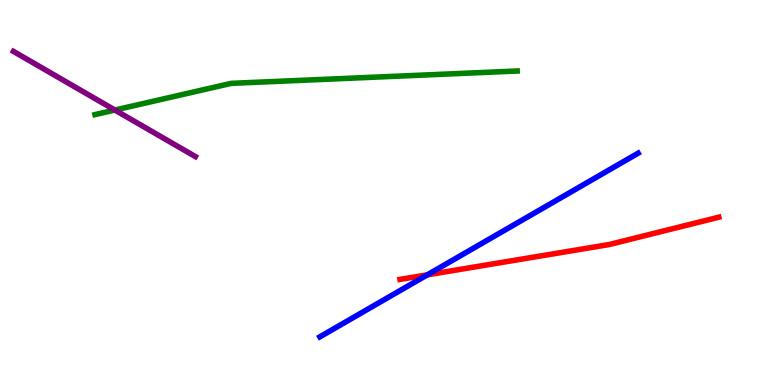[{'lines': ['blue', 'red'], 'intersections': [{'x': 5.51, 'y': 2.86}]}, {'lines': ['green', 'red'], 'intersections': []}, {'lines': ['purple', 'red'], 'intersections': []}, {'lines': ['blue', 'green'], 'intersections': []}, {'lines': ['blue', 'purple'], 'intersections': []}, {'lines': ['green', 'purple'], 'intersections': [{'x': 1.48, 'y': 7.14}]}]